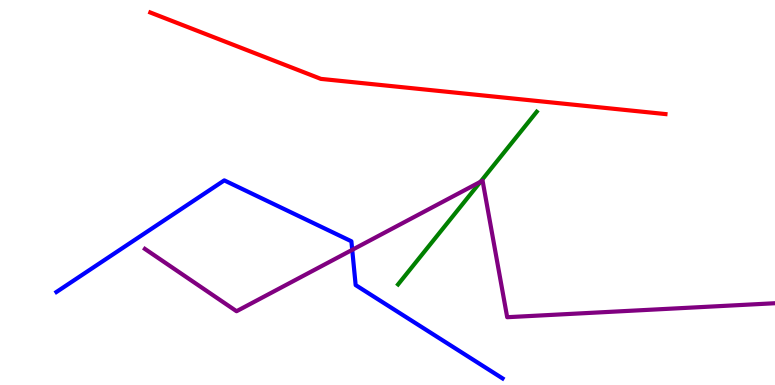[{'lines': ['blue', 'red'], 'intersections': []}, {'lines': ['green', 'red'], 'intersections': []}, {'lines': ['purple', 'red'], 'intersections': []}, {'lines': ['blue', 'green'], 'intersections': []}, {'lines': ['blue', 'purple'], 'intersections': [{'x': 4.54, 'y': 3.51}]}, {'lines': ['green', 'purple'], 'intersections': [{'x': 6.2, 'y': 5.28}]}]